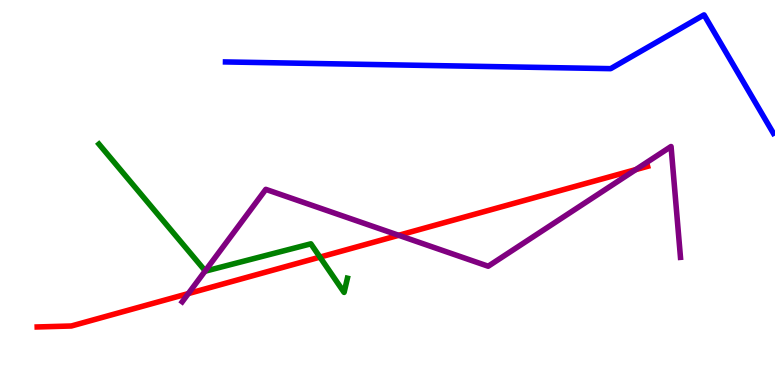[{'lines': ['blue', 'red'], 'intersections': []}, {'lines': ['green', 'red'], 'intersections': [{'x': 4.13, 'y': 3.32}]}, {'lines': ['purple', 'red'], 'intersections': [{'x': 2.43, 'y': 2.37}, {'x': 5.14, 'y': 3.89}, {'x': 8.2, 'y': 5.59}]}, {'lines': ['blue', 'green'], 'intersections': []}, {'lines': ['blue', 'purple'], 'intersections': []}, {'lines': ['green', 'purple'], 'intersections': [{'x': 2.65, 'y': 2.96}]}]